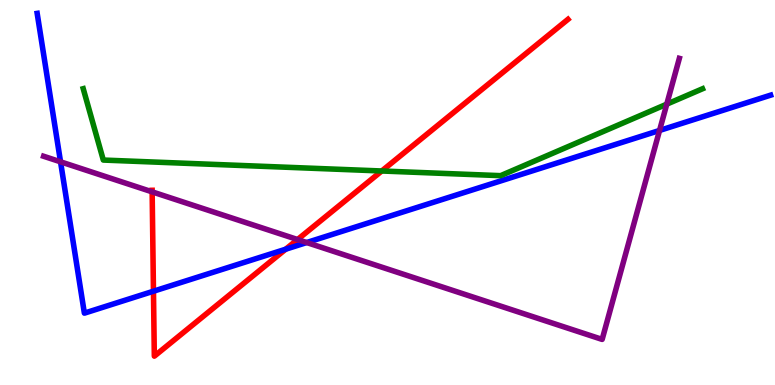[{'lines': ['blue', 'red'], 'intersections': [{'x': 1.98, 'y': 2.44}, {'x': 3.69, 'y': 3.53}]}, {'lines': ['green', 'red'], 'intersections': [{'x': 4.93, 'y': 5.56}]}, {'lines': ['purple', 'red'], 'intersections': [{'x': 1.96, 'y': 5.02}, {'x': 3.84, 'y': 3.78}]}, {'lines': ['blue', 'green'], 'intersections': []}, {'lines': ['blue', 'purple'], 'intersections': [{'x': 0.781, 'y': 5.8}, {'x': 3.96, 'y': 3.7}, {'x': 8.51, 'y': 6.61}]}, {'lines': ['green', 'purple'], 'intersections': [{'x': 8.6, 'y': 7.29}]}]